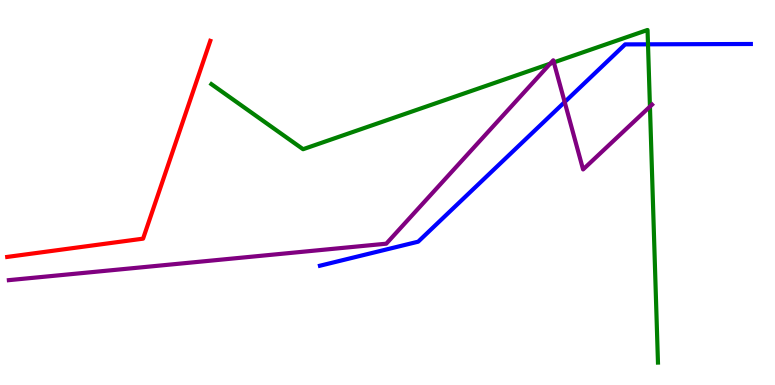[{'lines': ['blue', 'red'], 'intersections': []}, {'lines': ['green', 'red'], 'intersections': []}, {'lines': ['purple', 'red'], 'intersections': []}, {'lines': ['blue', 'green'], 'intersections': [{'x': 8.36, 'y': 8.85}]}, {'lines': ['blue', 'purple'], 'intersections': [{'x': 7.29, 'y': 7.35}]}, {'lines': ['green', 'purple'], 'intersections': [{'x': 7.1, 'y': 8.35}, {'x': 7.15, 'y': 8.38}, {'x': 8.39, 'y': 7.23}]}]